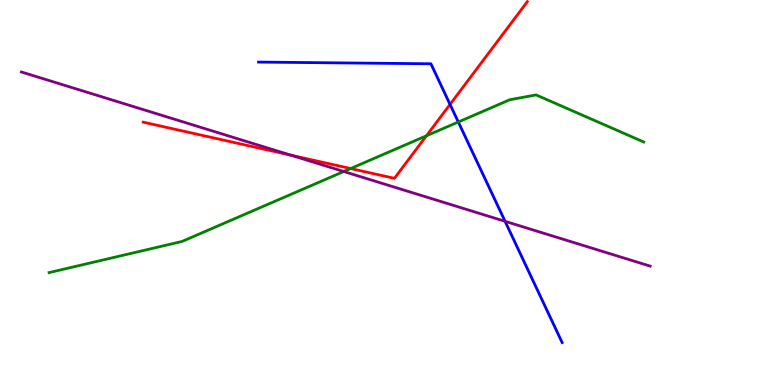[{'lines': ['blue', 'red'], 'intersections': [{'x': 5.81, 'y': 7.29}]}, {'lines': ['green', 'red'], 'intersections': [{'x': 4.52, 'y': 5.62}, {'x': 5.5, 'y': 6.47}]}, {'lines': ['purple', 'red'], 'intersections': [{'x': 3.75, 'y': 5.97}]}, {'lines': ['blue', 'green'], 'intersections': [{'x': 5.91, 'y': 6.83}]}, {'lines': ['blue', 'purple'], 'intersections': [{'x': 6.52, 'y': 4.25}]}, {'lines': ['green', 'purple'], 'intersections': [{'x': 4.44, 'y': 5.55}]}]